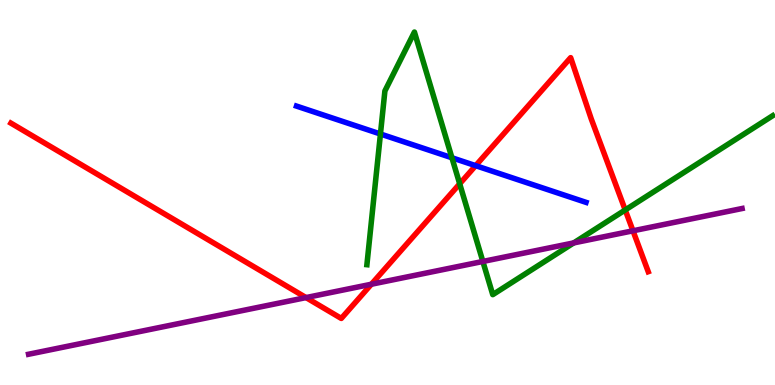[{'lines': ['blue', 'red'], 'intersections': [{'x': 6.14, 'y': 5.7}]}, {'lines': ['green', 'red'], 'intersections': [{'x': 5.93, 'y': 5.23}, {'x': 8.07, 'y': 4.55}]}, {'lines': ['purple', 'red'], 'intersections': [{'x': 3.95, 'y': 2.27}, {'x': 4.79, 'y': 2.62}, {'x': 8.17, 'y': 4.01}]}, {'lines': ['blue', 'green'], 'intersections': [{'x': 4.91, 'y': 6.52}, {'x': 5.83, 'y': 5.9}]}, {'lines': ['blue', 'purple'], 'intersections': []}, {'lines': ['green', 'purple'], 'intersections': [{'x': 6.23, 'y': 3.21}, {'x': 7.4, 'y': 3.69}]}]